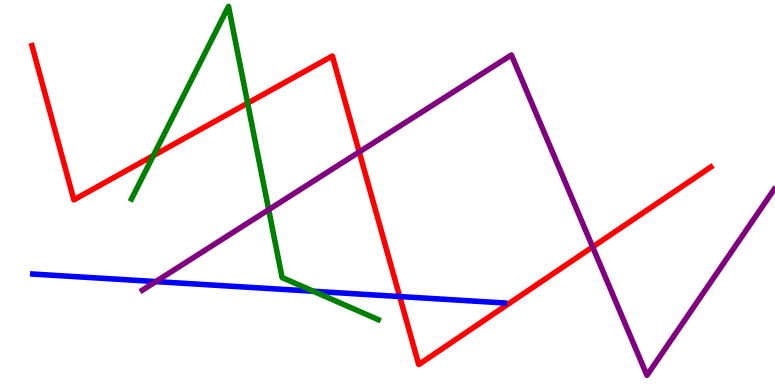[{'lines': ['blue', 'red'], 'intersections': [{'x': 5.16, 'y': 2.3}]}, {'lines': ['green', 'red'], 'intersections': [{'x': 1.98, 'y': 5.96}, {'x': 3.2, 'y': 7.32}]}, {'lines': ['purple', 'red'], 'intersections': [{'x': 4.64, 'y': 6.05}, {'x': 7.65, 'y': 3.59}]}, {'lines': ['blue', 'green'], 'intersections': [{'x': 4.04, 'y': 2.44}]}, {'lines': ['blue', 'purple'], 'intersections': [{'x': 2.01, 'y': 2.69}]}, {'lines': ['green', 'purple'], 'intersections': [{'x': 3.47, 'y': 4.55}]}]